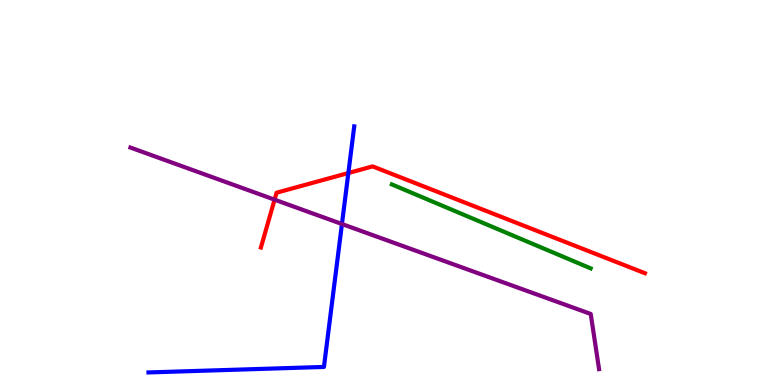[{'lines': ['blue', 'red'], 'intersections': [{'x': 4.49, 'y': 5.51}]}, {'lines': ['green', 'red'], 'intersections': []}, {'lines': ['purple', 'red'], 'intersections': [{'x': 3.54, 'y': 4.81}]}, {'lines': ['blue', 'green'], 'intersections': []}, {'lines': ['blue', 'purple'], 'intersections': [{'x': 4.41, 'y': 4.18}]}, {'lines': ['green', 'purple'], 'intersections': []}]